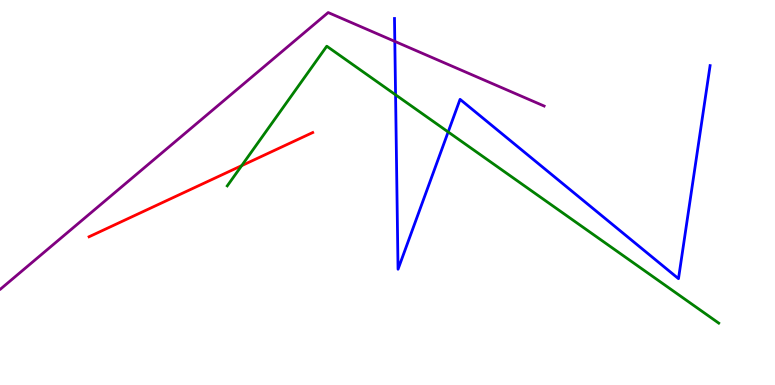[{'lines': ['blue', 'red'], 'intersections': []}, {'lines': ['green', 'red'], 'intersections': [{'x': 3.12, 'y': 5.7}]}, {'lines': ['purple', 'red'], 'intersections': []}, {'lines': ['blue', 'green'], 'intersections': [{'x': 5.1, 'y': 7.54}, {'x': 5.78, 'y': 6.57}]}, {'lines': ['blue', 'purple'], 'intersections': [{'x': 5.09, 'y': 8.93}]}, {'lines': ['green', 'purple'], 'intersections': []}]